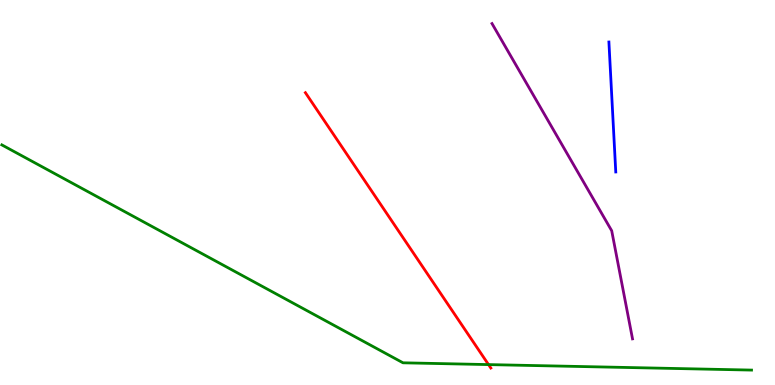[{'lines': ['blue', 'red'], 'intersections': []}, {'lines': ['green', 'red'], 'intersections': [{'x': 6.3, 'y': 0.53}]}, {'lines': ['purple', 'red'], 'intersections': []}, {'lines': ['blue', 'green'], 'intersections': []}, {'lines': ['blue', 'purple'], 'intersections': []}, {'lines': ['green', 'purple'], 'intersections': []}]